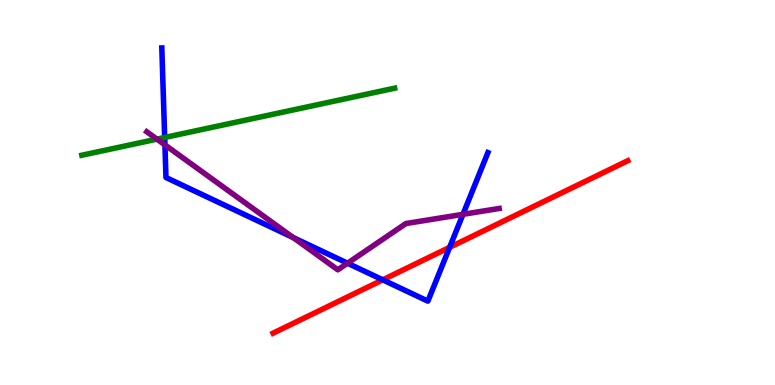[{'lines': ['blue', 'red'], 'intersections': [{'x': 4.94, 'y': 2.73}, {'x': 5.8, 'y': 3.58}]}, {'lines': ['green', 'red'], 'intersections': []}, {'lines': ['purple', 'red'], 'intersections': []}, {'lines': ['blue', 'green'], 'intersections': [{'x': 2.12, 'y': 6.43}]}, {'lines': ['blue', 'purple'], 'intersections': [{'x': 2.13, 'y': 6.24}, {'x': 3.78, 'y': 3.83}, {'x': 4.48, 'y': 3.16}, {'x': 5.97, 'y': 4.43}]}, {'lines': ['green', 'purple'], 'intersections': [{'x': 2.03, 'y': 6.39}]}]